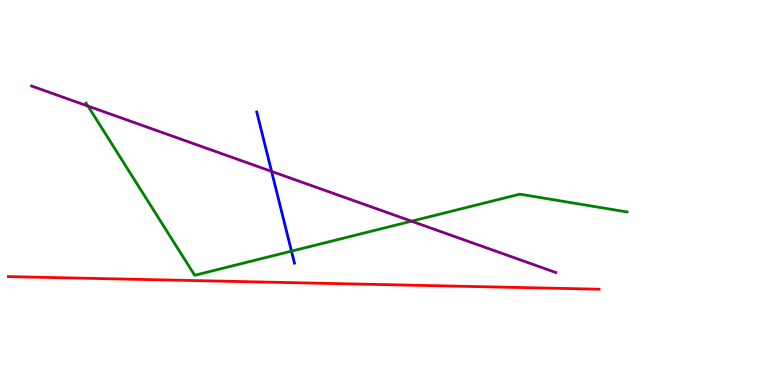[{'lines': ['blue', 'red'], 'intersections': []}, {'lines': ['green', 'red'], 'intersections': []}, {'lines': ['purple', 'red'], 'intersections': []}, {'lines': ['blue', 'green'], 'intersections': [{'x': 3.76, 'y': 3.48}]}, {'lines': ['blue', 'purple'], 'intersections': [{'x': 3.5, 'y': 5.55}]}, {'lines': ['green', 'purple'], 'intersections': [{'x': 1.13, 'y': 7.24}, {'x': 5.31, 'y': 4.25}]}]